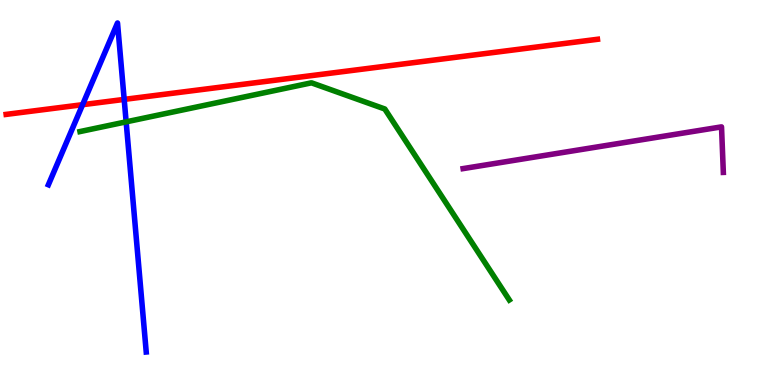[{'lines': ['blue', 'red'], 'intersections': [{'x': 1.07, 'y': 7.28}, {'x': 1.6, 'y': 7.42}]}, {'lines': ['green', 'red'], 'intersections': []}, {'lines': ['purple', 'red'], 'intersections': []}, {'lines': ['blue', 'green'], 'intersections': [{'x': 1.63, 'y': 6.84}]}, {'lines': ['blue', 'purple'], 'intersections': []}, {'lines': ['green', 'purple'], 'intersections': []}]